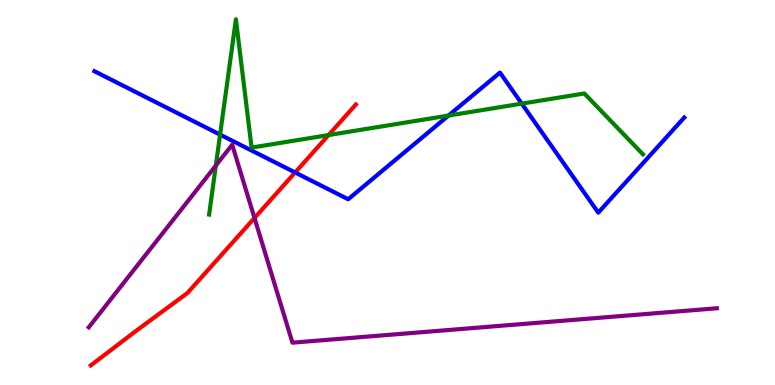[{'lines': ['blue', 'red'], 'intersections': [{'x': 3.81, 'y': 5.52}]}, {'lines': ['green', 'red'], 'intersections': [{'x': 4.24, 'y': 6.49}]}, {'lines': ['purple', 'red'], 'intersections': [{'x': 3.28, 'y': 4.34}]}, {'lines': ['blue', 'green'], 'intersections': [{'x': 2.84, 'y': 6.5}, {'x': 5.79, 'y': 7.0}, {'x': 6.73, 'y': 7.31}]}, {'lines': ['blue', 'purple'], 'intersections': []}, {'lines': ['green', 'purple'], 'intersections': [{'x': 2.79, 'y': 5.7}]}]